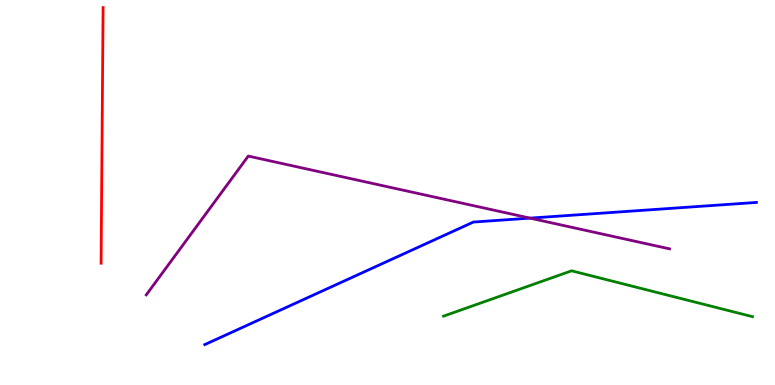[{'lines': ['blue', 'red'], 'intersections': []}, {'lines': ['green', 'red'], 'intersections': []}, {'lines': ['purple', 'red'], 'intersections': []}, {'lines': ['blue', 'green'], 'intersections': []}, {'lines': ['blue', 'purple'], 'intersections': [{'x': 6.84, 'y': 4.33}]}, {'lines': ['green', 'purple'], 'intersections': []}]